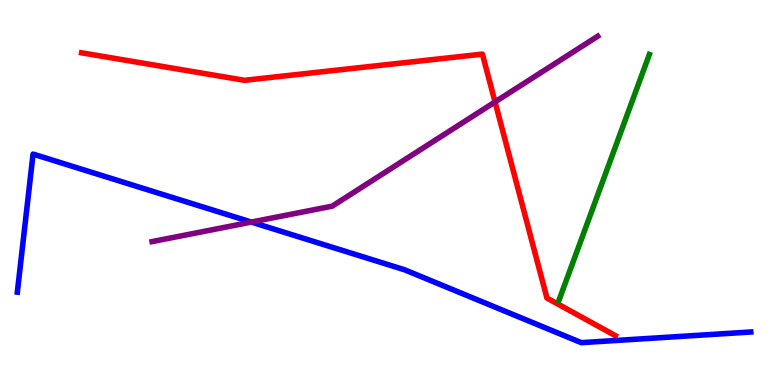[{'lines': ['blue', 'red'], 'intersections': []}, {'lines': ['green', 'red'], 'intersections': []}, {'lines': ['purple', 'red'], 'intersections': [{'x': 6.39, 'y': 7.35}]}, {'lines': ['blue', 'green'], 'intersections': []}, {'lines': ['blue', 'purple'], 'intersections': [{'x': 3.24, 'y': 4.23}]}, {'lines': ['green', 'purple'], 'intersections': []}]